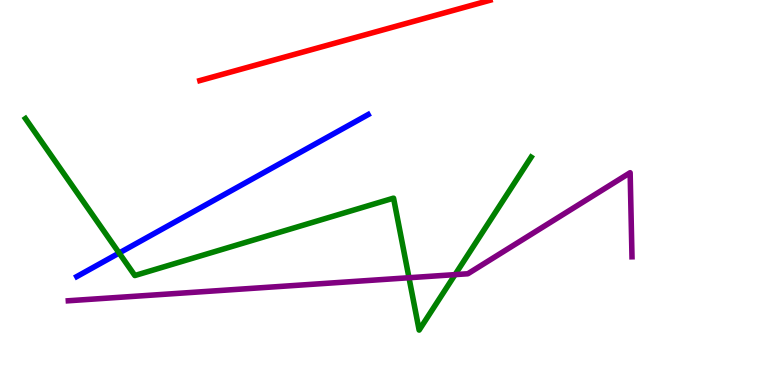[{'lines': ['blue', 'red'], 'intersections': []}, {'lines': ['green', 'red'], 'intersections': []}, {'lines': ['purple', 'red'], 'intersections': []}, {'lines': ['blue', 'green'], 'intersections': [{'x': 1.54, 'y': 3.43}]}, {'lines': ['blue', 'purple'], 'intersections': []}, {'lines': ['green', 'purple'], 'intersections': [{'x': 5.28, 'y': 2.79}, {'x': 5.87, 'y': 2.87}]}]